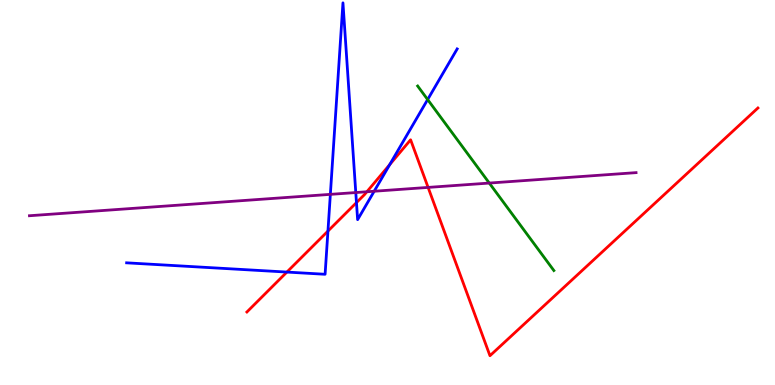[{'lines': ['blue', 'red'], 'intersections': [{'x': 3.7, 'y': 2.93}, {'x': 4.23, 'y': 4.0}, {'x': 4.6, 'y': 4.74}, {'x': 5.03, 'y': 5.72}]}, {'lines': ['green', 'red'], 'intersections': []}, {'lines': ['purple', 'red'], 'intersections': [{'x': 4.73, 'y': 5.02}, {'x': 5.52, 'y': 5.13}]}, {'lines': ['blue', 'green'], 'intersections': [{'x': 5.52, 'y': 7.41}]}, {'lines': ['blue', 'purple'], 'intersections': [{'x': 4.26, 'y': 4.95}, {'x': 4.59, 'y': 5.0}, {'x': 4.83, 'y': 5.03}]}, {'lines': ['green', 'purple'], 'intersections': [{'x': 6.31, 'y': 5.25}]}]